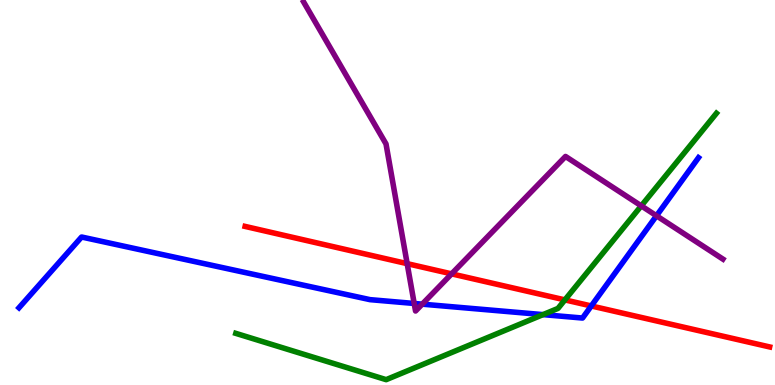[{'lines': ['blue', 'red'], 'intersections': [{'x': 7.63, 'y': 2.05}]}, {'lines': ['green', 'red'], 'intersections': [{'x': 7.29, 'y': 2.21}]}, {'lines': ['purple', 'red'], 'intersections': [{'x': 5.25, 'y': 3.15}, {'x': 5.83, 'y': 2.89}]}, {'lines': ['blue', 'green'], 'intersections': [{'x': 7.01, 'y': 1.83}]}, {'lines': ['blue', 'purple'], 'intersections': [{'x': 5.34, 'y': 2.12}, {'x': 5.45, 'y': 2.1}, {'x': 8.47, 'y': 4.4}]}, {'lines': ['green', 'purple'], 'intersections': [{'x': 8.27, 'y': 4.65}]}]